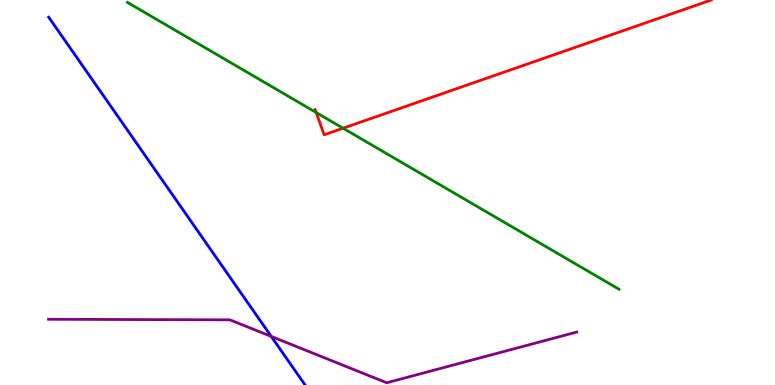[{'lines': ['blue', 'red'], 'intersections': []}, {'lines': ['green', 'red'], 'intersections': [{'x': 4.08, 'y': 7.08}, {'x': 4.43, 'y': 6.67}]}, {'lines': ['purple', 'red'], 'intersections': []}, {'lines': ['blue', 'green'], 'intersections': []}, {'lines': ['blue', 'purple'], 'intersections': [{'x': 3.5, 'y': 1.26}]}, {'lines': ['green', 'purple'], 'intersections': []}]